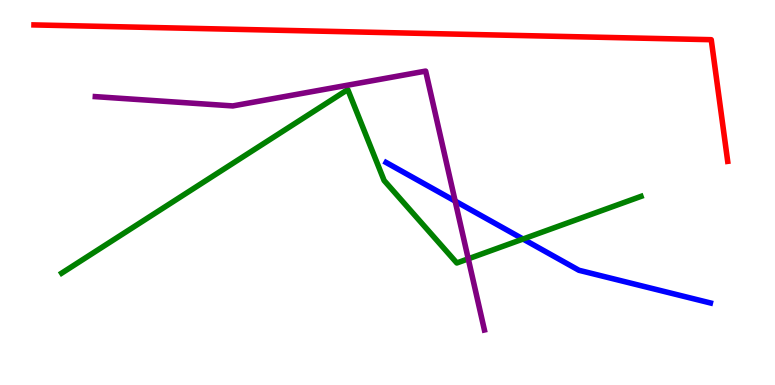[{'lines': ['blue', 'red'], 'intersections': []}, {'lines': ['green', 'red'], 'intersections': []}, {'lines': ['purple', 'red'], 'intersections': []}, {'lines': ['blue', 'green'], 'intersections': [{'x': 6.75, 'y': 3.79}]}, {'lines': ['blue', 'purple'], 'intersections': [{'x': 5.87, 'y': 4.78}]}, {'lines': ['green', 'purple'], 'intersections': [{'x': 6.04, 'y': 3.28}]}]